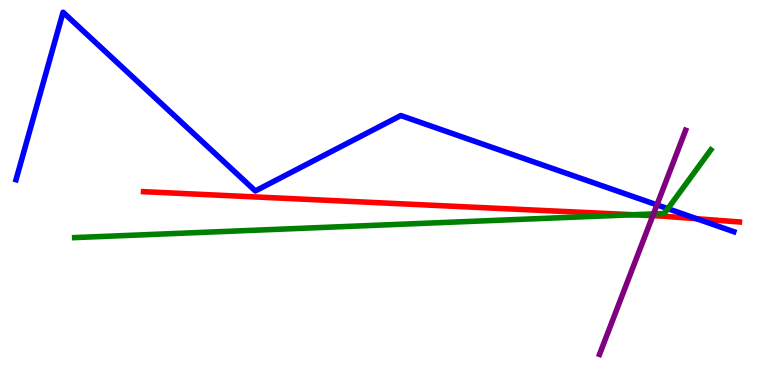[{'lines': ['blue', 'red'], 'intersections': [{'x': 8.99, 'y': 4.32}]}, {'lines': ['green', 'red'], 'intersections': [{'x': 8.17, 'y': 4.42}]}, {'lines': ['purple', 'red'], 'intersections': [{'x': 8.42, 'y': 4.4}]}, {'lines': ['blue', 'green'], 'intersections': [{'x': 8.62, 'y': 4.58}]}, {'lines': ['blue', 'purple'], 'intersections': [{'x': 8.48, 'y': 4.68}]}, {'lines': ['green', 'purple'], 'intersections': [{'x': 8.43, 'y': 4.44}]}]